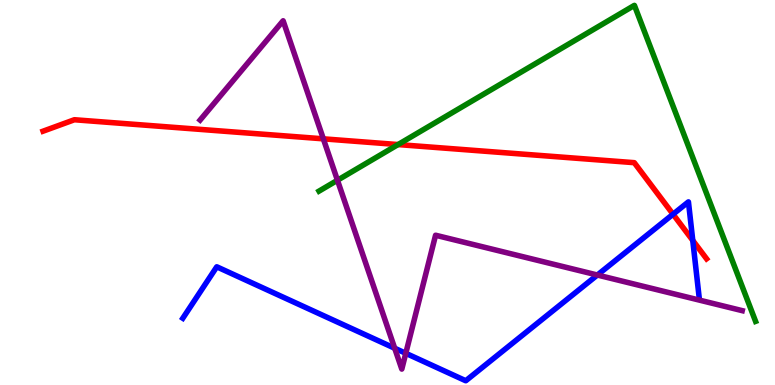[{'lines': ['blue', 'red'], 'intersections': [{'x': 8.68, 'y': 4.44}, {'x': 8.94, 'y': 3.75}]}, {'lines': ['green', 'red'], 'intersections': [{'x': 5.14, 'y': 6.25}]}, {'lines': ['purple', 'red'], 'intersections': [{'x': 4.17, 'y': 6.39}]}, {'lines': ['blue', 'green'], 'intersections': []}, {'lines': ['blue', 'purple'], 'intersections': [{'x': 5.09, 'y': 0.955}, {'x': 5.24, 'y': 0.823}, {'x': 7.71, 'y': 2.86}]}, {'lines': ['green', 'purple'], 'intersections': [{'x': 4.35, 'y': 5.32}]}]